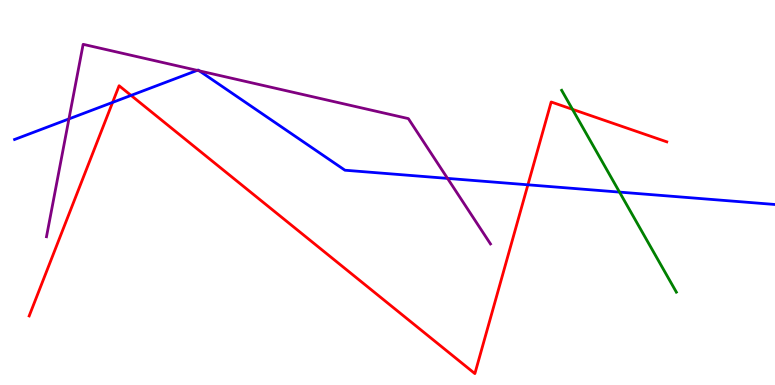[{'lines': ['blue', 'red'], 'intersections': [{'x': 1.45, 'y': 7.34}, {'x': 1.69, 'y': 7.52}, {'x': 6.81, 'y': 5.2}]}, {'lines': ['green', 'red'], 'intersections': [{'x': 7.39, 'y': 7.16}]}, {'lines': ['purple', 'red'], 'intersections': []}, {'lines': ['blue', 'green'], 'intersections': [{'x': 7.99, 'y': 5.01}]}, {'lines': ['blue', 'purple'], 'intersections': [{'x': 0.889, 'y': 6.91}, {'x': 2.54, 'y': 8.17}, {'x': 2.57, 'y': 8.16}, {'x': 5.77, 'y': 5.37}]}, {'lines': ['green', 'purple'], 'intersections': []}]